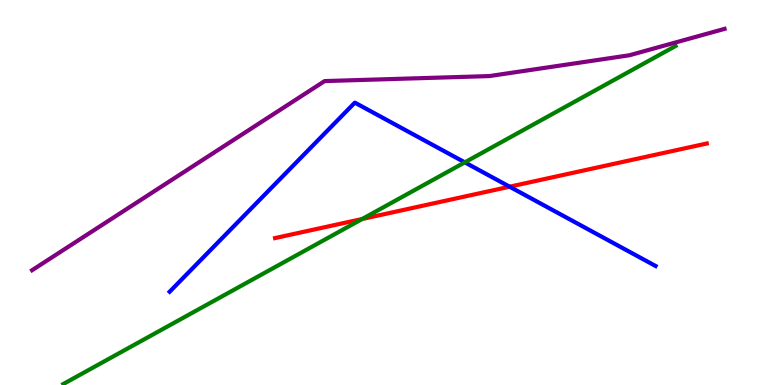[{'lines': ['blue', 'red'], 'intersections': [{'x': 6.58, 'y': 5.15}]}, {'lines': ['green', 'red'], 'intersections': [{'x': 4.67, 'y': 4.31}]}, {'lines': ['purple', 'red'], 'intersections': []}, {'lines': ['blue', 'green'], 'intersections': [{'x': 6.0, 'y': 5.78}]}, {'lines': ['blue', 'purple'], 'intersections': []}, {'lines': ['green', 'purple'], 'intersections': []}]